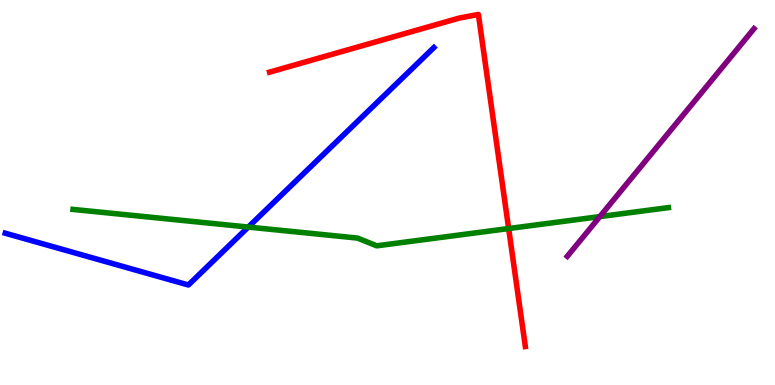[{'lines': ['blue', 'red'], 'intersections': []}, {'lines': ['green', 'red'], 'intersections': [{'x': 6.56, 'y': 4.06}]}, {'lines': ['purple', 'red'], 'intersections': []}, {'lines': ['blue', 'green'], 'intersections': [{'x': 3.2, 'y': 4.1}]}, {'lines': ['blue', 'purple'], 'intersections': []}, {'lines': ['green', 'purple'], 'intersections': [{'x': 7.74, 'y': 4.37}]}]